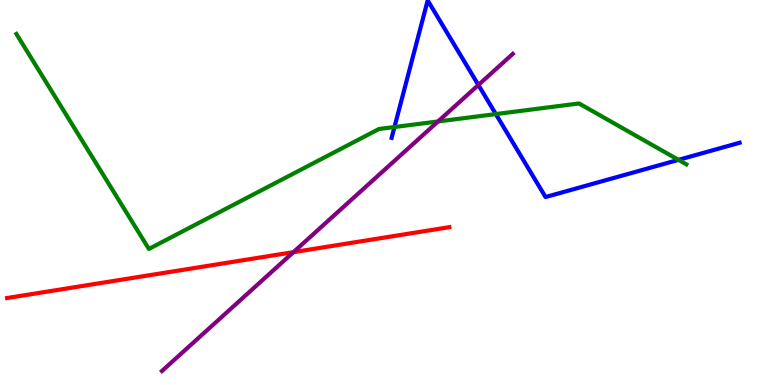[{'lines': ['blue', 'red'], 'intersections': []}, {'lines': ['green', 'red'], 'intersections': []}, {'lines': ['purple', 'red'], 'intersections': [{'x': 3.79, 'y': 3.45}]}, {'lines': ['blue', 'green'], 'intersections': [{'x': 5.09, 'y': 6.7}, {'x': 6.4, 'y': 7.04}, {'x': 8.75, 'y': 5.85}]}, {'lines': ['blue', 'purple'], 'intersections': [{'x': 6.17, 'y': 7.79}]}, {'lines': ['green', 'purple'], 'intersections': [{'x': 5.65, 'y': 6.85}]}]